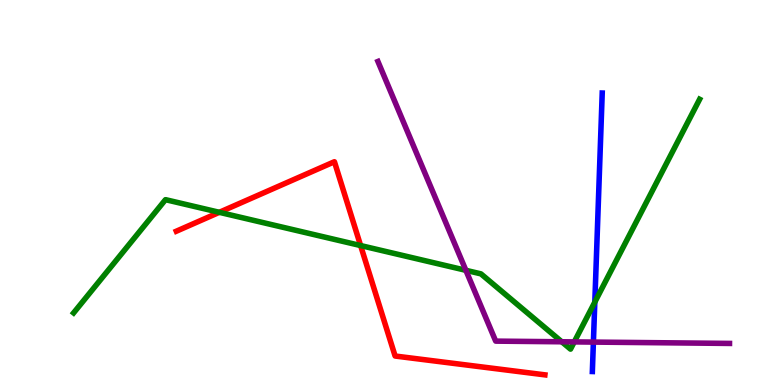[{'lines': ['blue', 'red'], 'intersections': []}, {'lines': ['green', 'red'], 'intersections': [{'x': 2.83, 'y': 4.49}, {'x': 4.65, 'y': 3.62}]}, {'lines': ['purple', 'red'], 'intersections': []}, {'lines': ['blue', 'green'], 'intersections': [{'x': 7.68, 'y': 2.15}]}, {'lines': ['blue', 'purple'], 'intersections': [{'x': 7.66, 'y': 1.11}]}, {'lines': ['green', 'purple'], 'intersections': [{'x': 6.01, 'y': 2.98}, {'x': 7.25, 'y': 1.12}, {'x': 7.41, 'y': 1.12}]}]